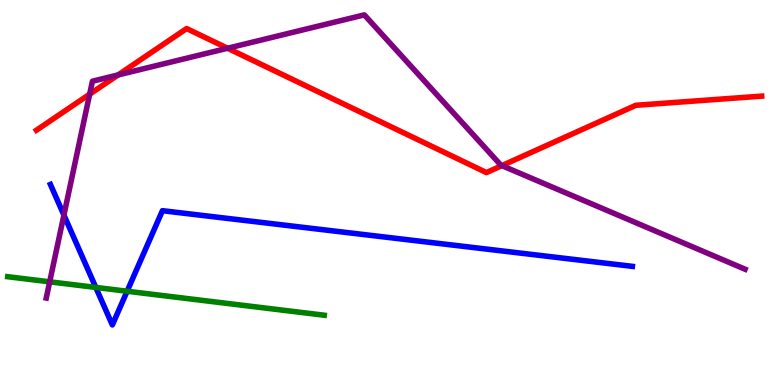[{'lines': ['blue', 'red'], 'intersections': []}, {'lines': ['green', 'red'], 'intersections': []}, {'lines': ['purple', 'red'], 'intersections': [{'x': 1.16, 'y': 7.55}, {'x': 1.52, 'y': 8.05}, {'x': 2.94, 'y': 8.75}, {'x': 6.48, 'y': 5.7}]}, {'lines': ['blue', 'green'], 'intersections': [{'x': 1.24, 'y': 2.53}, {'x': 1.64, 'y': 2.44}]}, {'lines': ['blue', 'purple'], 'intersections': [{'x': 0.825, 'y': 4.41}]}, {'lines': ['green', 'purple'], 'intersections': [{'x': 0.641, 'y': 2.68}]}]